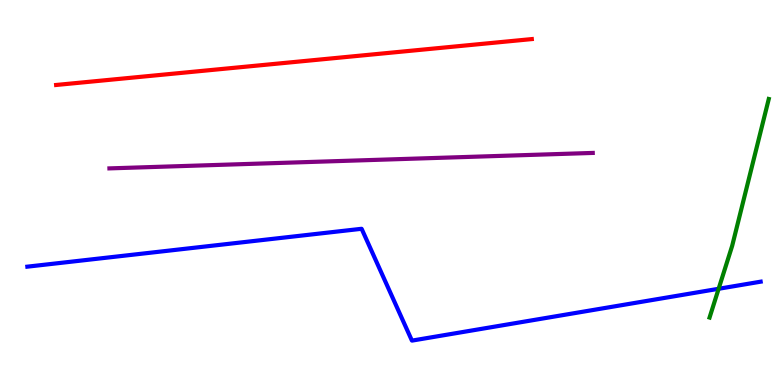[{'lines': ['blue', 'red'], 'intersections': []}, {'lines': ['green', 'red'], 'intersections': []}, {'lines': ['purple', 'red'], 'intersections': []}, {'lines': ['blue', 'green'], 'intersections': [{'x': 9.27, 'y': 2.5}]}, {'lines': ['blue', 'purple'], 'intersections': []}, {'lines': ['green', 'purple'], 'intersections': []}]